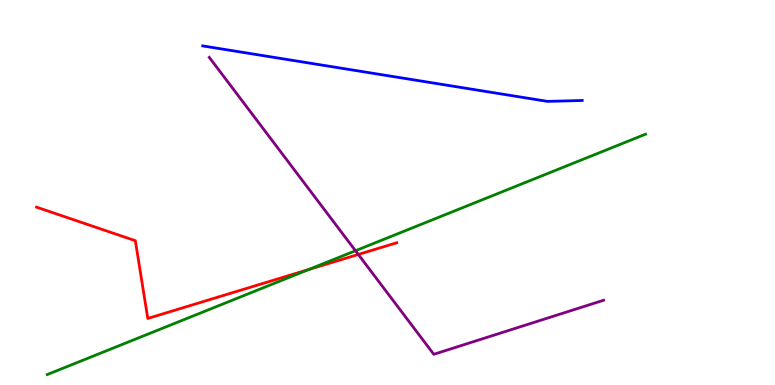[{'lines': ['blue', 'red'], 'intersections': []}, {'lines': ['green', 'red'], 'intersections': [{'x': 3.98, 'y': 3.0}]}, {'lines': ['purple', 'red'], 'intersections': [{'x': 4.62, 'y': 3.39}]}, {'lines': ['blue', 'green'], 'intersections': []}, {'lines': ['blue', 'purple'], 'intersections': []}, {'lines': ['green', 'purple'], 'intersections': [{'x': 4.59, 'y': 3.49}]}]